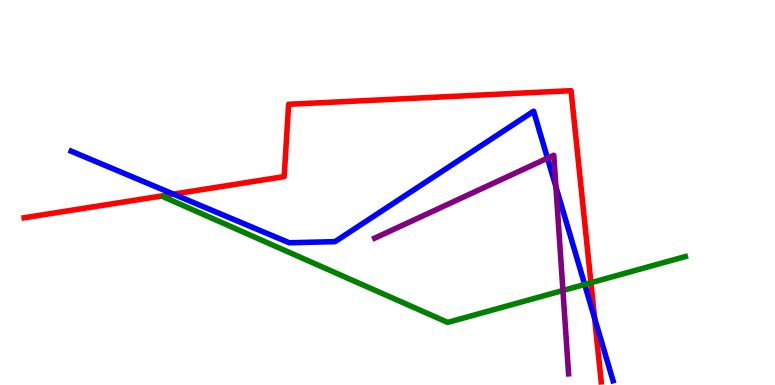[{'lines': ['blue', 'red'], 'intersections': [{'x': 2.24, 'y': 4.96}, {'x': 7.67, 'y': 1.74}]}, {'lines': ['green', 'red'], 'intersections': [{'x': 7.62, 'y': 2.66}]}, {'lines': ['purple', 'red'], 'intersections': []}, {'lines': ['blue', 'green'], 'intersections': [{'x': 7.54, 'y': 2.61}]}, {'lines': ['blue', 'purple'], 'intersections': [{'x': 7.06, 'y': 5.89}, {'x': 7.17, 'y': 5.15}]}, {'lines': ['green', 'purple'], 'intersections': [{'x': 7.26, 'y': 2.46}]}]